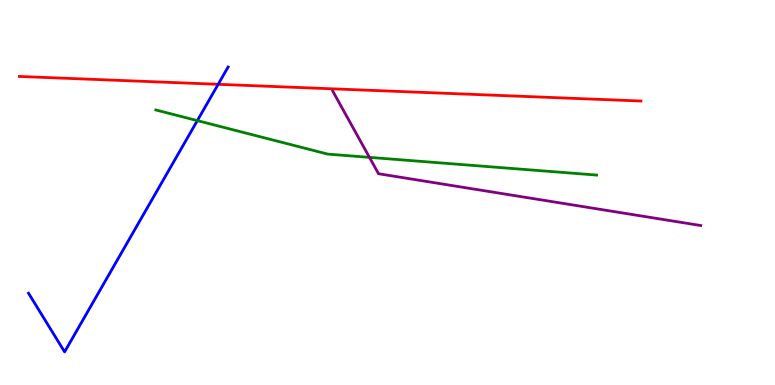[{'lines': ['blue', 'red'], 'intersections': [{'x': 2.82, 'y': 7.81}]}, {'lines': ['green', 'red'], 'intersections': []}, {'lines': ['purple', 'red'], 'intersections': []}, {'lines': ['blue', 'green'], 'intersections': [{'x': 2.55, 'y': 6.87}]}, {'lines': ['blue', 'purple'], 'intersections': []}, {'lines': ['green', 'purple'], 'intersections': [{'x': 4.77, 'y': 5.91}]}]